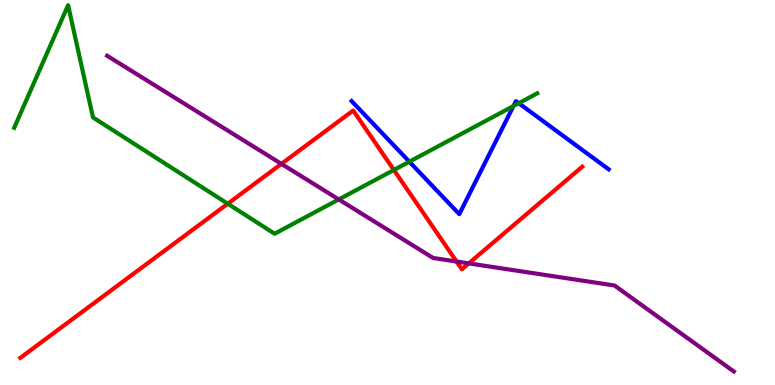[{'lines': ['blue', 'red'], 'intersections': []}, {'lines': ['green', 'red'], 'intersections': [{'x': 2.94, 'y': 4.71}, {'x': 5.08, 'y': 5.59}]}, {'lines': ['purple', 'red'], 'intersections': [{'x': 3.63, 'y': 5.74}, {'x': 5.89, 'y': 3.21}, {'x': 6.05, 'y': 3.16}]}, {'lines': ['blue', 'green'], 'intersections': [{'x': 5.28, 'y': 5.8}, {'x': 6.63, 'y': 7.25}, {'x': 6.69, 'y': 7.32}]}, {'lines': ['blue', 'purple'], 'intersections': []}, {'lines': ['green', 'purple'], 'intersections': [{'x': 4.37, 'y': 4.82}]}]